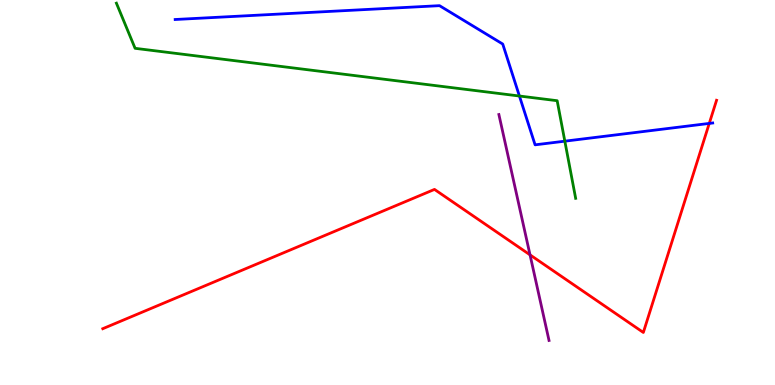[{'lines': ['blue', 'red'], 'intersections': [{'x': 9.15, 'y': 6.79}]}, {'lines': ['green', 'red'], 'intersections': []}, {'lines': ['purple', 'red'], 'intersections': [{'x': 6.84, 'y': 3.38}]}, {'lines': ['blue', 'green'], 'intersections': [{'x': 6.7, 'y': 7.51}, {'x': 7.29, 'y': 6.33}]}, {'lines': ['blue', 'purple'], 'intersections': []}, {'lines': ['green', 'purple'], 'intersections': []}]